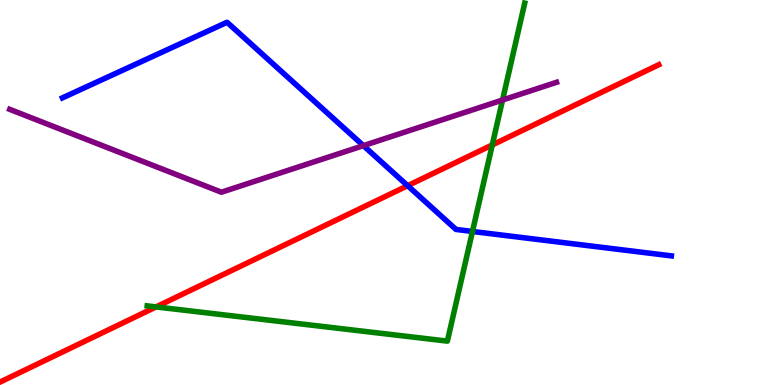[{'lines': ['blue', 'red'], 'intersections': [{'x': 5.26, 'y': 5.18}]}, {'lines': ['green', 'red'], 'intersections': [{'x': 2.01, 'y': 2.03}, {'x': 6.35, 'y': 6.24}]}, {'lines': ['purple', 'red'], 'intersections': []}, {'lines': ['blue', 'green'], 'intersections': [{'x': 6.1, 'y': 3.99}]}, {'lines': ['blue', 'purple'], 'intersections': [{'x': 4.69, 'y': 6.22}]}, {'lines': ['green', 'purple'], 'intersections': [{'x': 6.48, 'y': 7.4}]}]